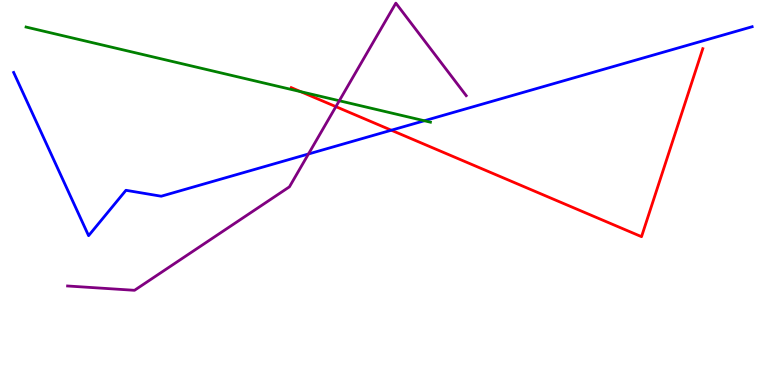[{'lines': ['blue', 'red'], 'intersections': [{'x': 5.05, 'y': 6.62}]}, {'lines': ['green', 'red'], 'intersections': [{'x': 3.88, 'y': 7.62}]}, {'lines': ['purple', 'red'], 'intersections': [{'x': 4.33, 'y': 7.23}]}, {'lines': ['blue', 'green'], 'intersections': [{'x': 5.48, 'y': 6.86}]}, {'lines': ['blue', 'purple'], 'intersections': [{'x': 3.98, 'y': 6.0}]}, {'lines': ['green', 'purple'], 'intersections': [{'x': 4.38, 'y': 7.38}]}]